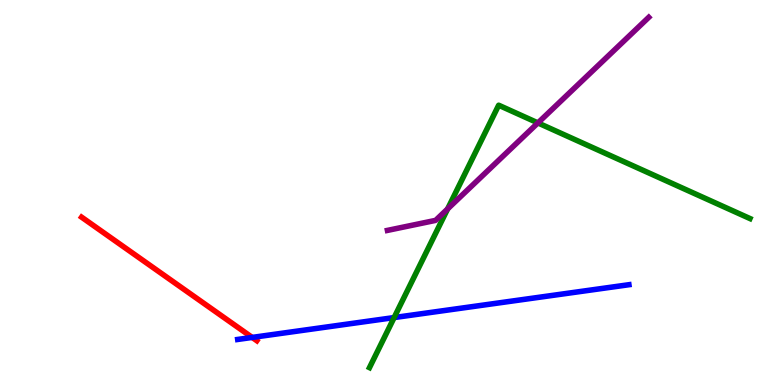[{'lines': ['blue', 'red'], 'intersections': [{'x': 3.25, 'y': 1.24}]}, {'lines': ['green', 'red'], 'intersections': []}, {'lines': ['purple', 'red'], 'intersections': []}, {'lines': ['blue', 'green'], 'intersections': [{'x': 5.09, 'y': 1.75}]}, {'lines': ['blue', 'purple'], 'intersections': []}, {'lines': ['green', 'purple'], 'intersections': [{'x': 5.78, 'y': 4.57}, {'x': 6.94, 'y': 6.81}]}]